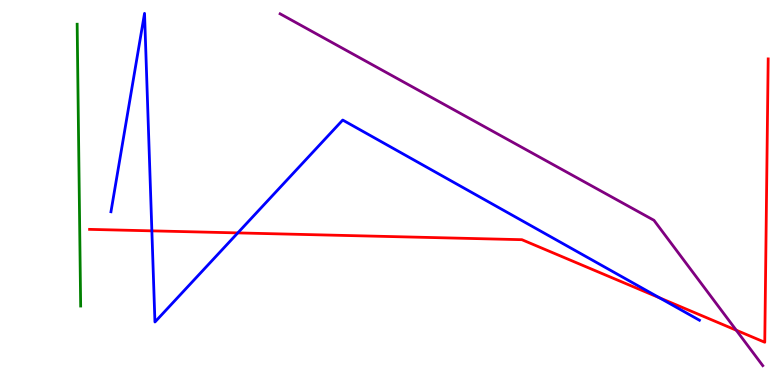[{'lines': ['blue', 'red'], 'intersections': [{'x': 1.96, 'y': 4.0}, {'x': 3.07, 'y': 3.95}, {'x': 8.51, 'y': 2.27}]}, {'lines': ['green', 'red'], 'intersections': []}, {'lines': ['purple', 'red'], 'intersections': [{'x': 9.5, 'y': 1.42}]}, {'lines': ['blue', 'green'], 'intersections': []}, {'lines': ['blue', 'purple'], 'intersections': []}, {'lines': ['green', 'purple'], 'intersections': []}]